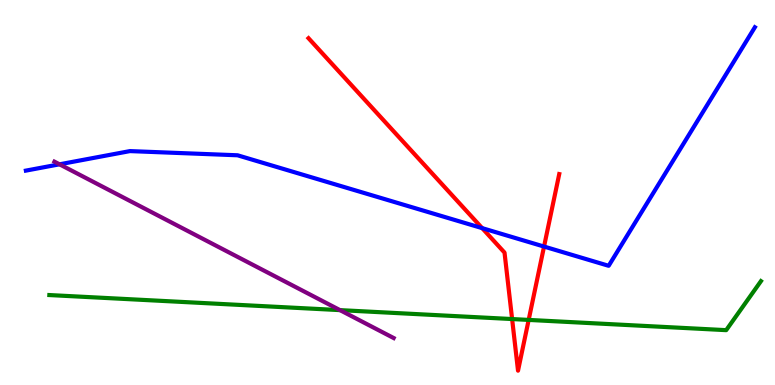[{'lines': ['blue', 'red'], 'intersections': [{'x': 6.22, 'y': 4.07}, {'x': 7.02, 'y': 3.6}]}, {'lines': ['green', 'red'], 'intersections': [{'x': 6.61, 'y': 1.71}, {'x': 6.82, 'y': 1.69}]}, {'lines': ['purple', 'red'], 'intersections': []}, {'lines': ['blue', 'green'], 'intersections': []}, {'lines': ['blue', 'purple'], 'intersections': [{'x': 0.768, 'y': 5.73}]}, {'lines': ['green', 'purple'], 'intersections': [{'x': 4.39, 'y': 1.94}]}]